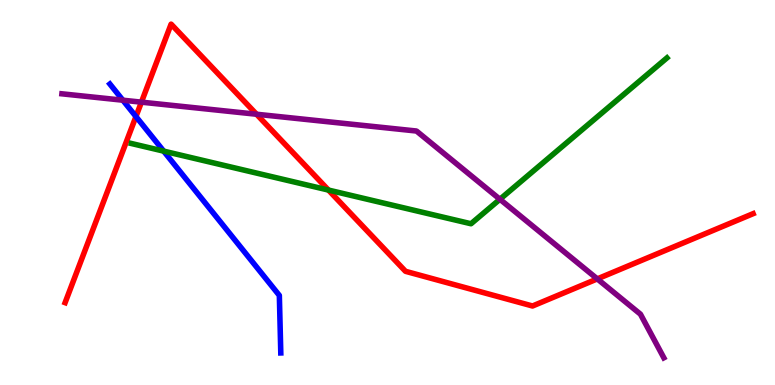[{'lines': ['blue', 'red'], 'intersections': [{'x': 1.75, 'y': 6.97}]}, {'lines': ['green', 'red'], 'intersections': [{'x': 4.24, 'y': 5.06}]}, {'lines': ['purple', 'red'], 'intersections': [{'x': 1.82, 'y': 7.35}, {'x': 3.31, 'y': 7.03}, {'x': 7.71, 'y': 2.76}]}, {'lines': ['blue', 'green'], 'intersections': [{'x': 2.11, 'y': 6.07}]}, {'lines': ['blue', 'purple'], 'intersections': [{'x': 1.59, 'y': 7.4}]}, {'lines': ['green', 'purple'], 'intersections': [{'x': 6.45, 'y': 4.82}]}]